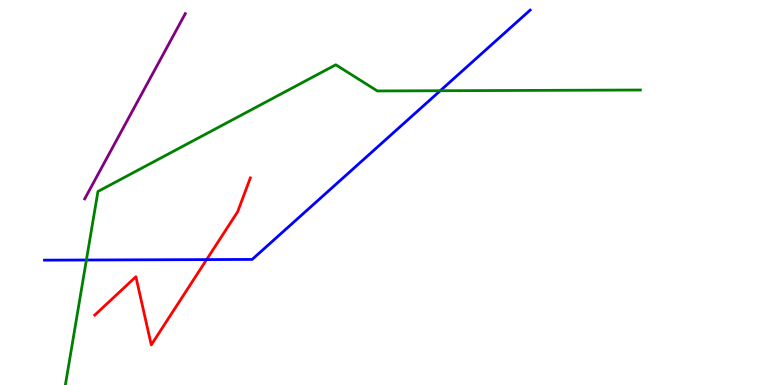[{'lines': ['blue', 'red'], 'intersections': [{'x': 2.67, 'y': 3.26}]}, {'lines': ['green', 'red'], 'intersections': []}, {'lines': ['purple', 'red'], 'intersections': []}, {'lines': ['blue', 'green'], 'intersections': [{'x': 1.11, 'y': 3.25}, {'x': 5.68, 'y': 7.64}]}, {'lines': ['blue', 'purple'], 'intersections': []}, {'lines': ['green', 'purple'], 'intersections': []}]